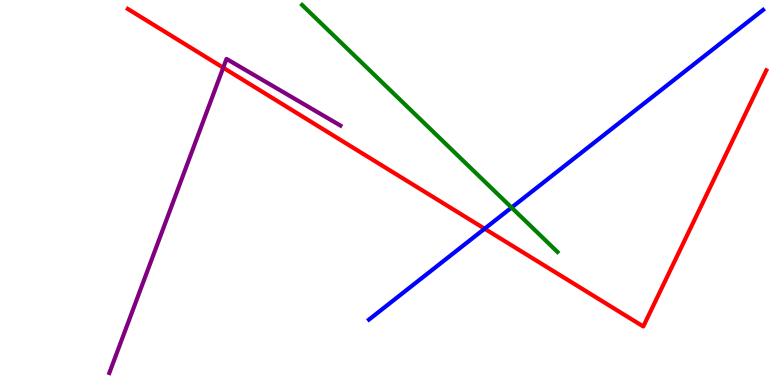[{'lines': ['blue', 'red'], 'intersections': [{'x': 6.25, 'y': 4.06}]}, {'lines': ['green', 'red'], 'intersections': []}, {'lines': ['purple', 'red'], 'intersections': [{'x': 2.88, 'y': 8.24}]}, {'lines': ['blue', 'green'], 'intersections': [{'x': 6.6, 'y': 4.61}]}, {'lines': ['blue', 'purple'], 'intersections': []}, {'lines': ['green', 'purple'], 'intersections': []}]